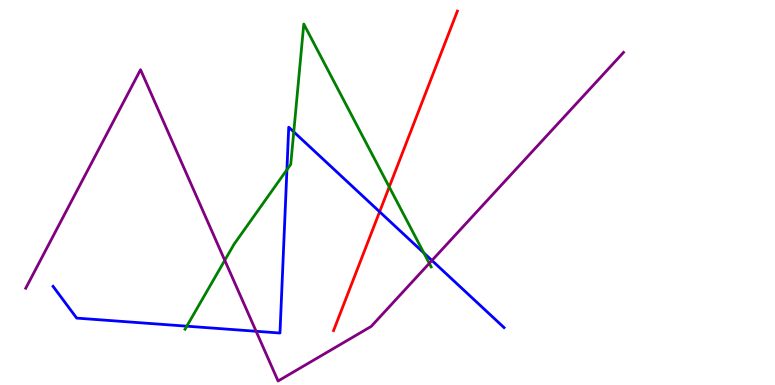[{'lines': ['blue', 'red'], 'intersections': [{'x': 4.9, 'y': 4.5}]}, {'lines': ['green', 'red'], 'intersections': [{'x': 5.02, 'y': 5.14}]}, {'lines': ['purple', 'red'], 'intersections': []}, {'lines': ['blue', 'green'], 'intersections': [{'x': 2.41, 'y': 1.53}, {'x': 3.7, 'y': 5.59}, {'x': 3.79, 'y': 6.57}, {'x': 5.47, 'y': 3.43}]}, {'lines': ['blue', 'purple'], 'intersections': [{'x': 3.3, 'y': 1.4}, {'x': 5.57, 'y': 3.23}]}, {'lines': ['green', 'purple'], 'intersections': [{'x': 2.9, 'y': 3.24}, {'x': 5.54, 'y': 3.16}]}]